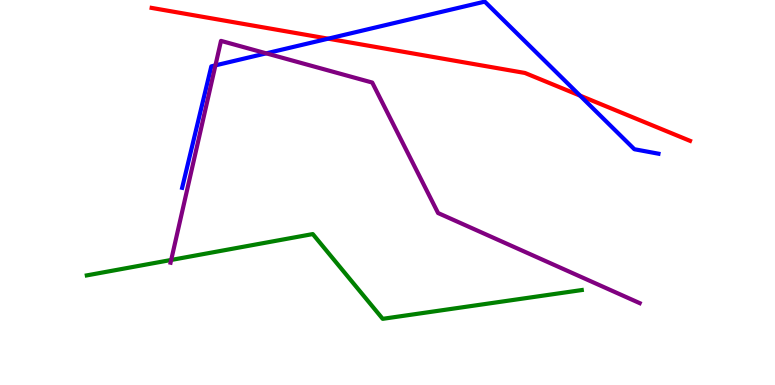[{'lines': ['blue', 'red'], 'intersections': [{'x': 4.23, 'y': 9.0}, {'x': 7.48, 'y': 7.52}]}, {'lines': ['green', 'red'], 'intersections': []}, {'lines': ['purple', 'red'], 'intersections': []}, {'lines': ['blue', 'green'], 'intersections': []}, {'lines': ['blue', 'purple'], 'intersections': [{'x': 2.78, 'y': 8.3}, {'x': 3.44, 'y': 8.61}]}, {'lines': ['green', 'purple'], 'intersections': [{'x': 2.21, 'y': 3.25}]}]